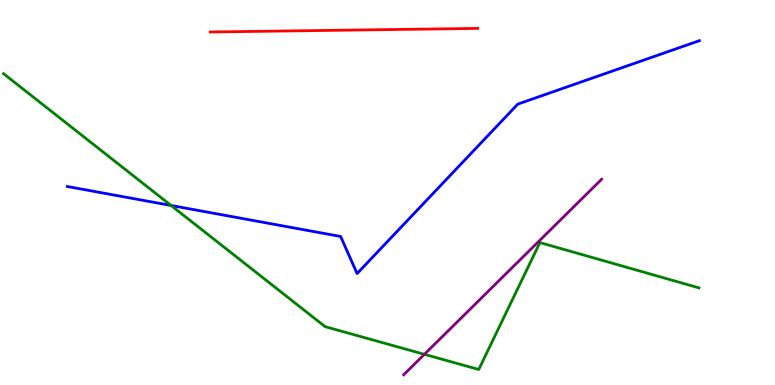[{'lines': ['blue', 'red'], 'intersections': []}, {'lines': ['green', 'red'], 'intersections': []}, {'lines': ['purple', 'red'], 'intersections': []}, {'lines': ['blue', 'green'], 'intersections': [{'x': 2.21, 'y': 4.66}]}, {'lines': ['blue', 'purple'], 'intersections': []}, {'lines': ['green', 'purple'], 'intersections': [{'x': 5.48, 'y': 0.797}]}]